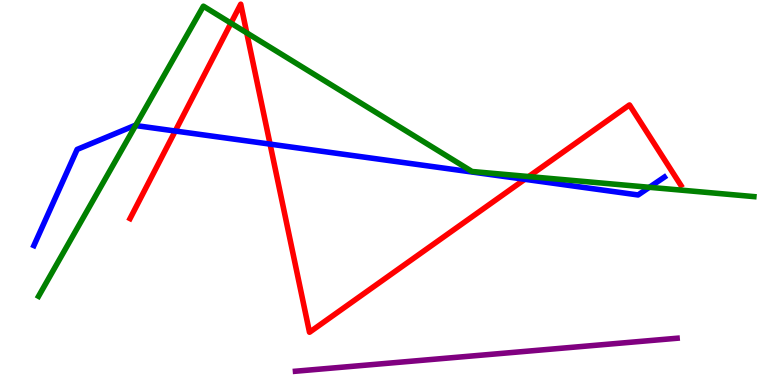[{'lines': ['blue', 'red'], 'intersections': [{'x': 2.26, 'y': 6.6}, {'x': 3.48, 'y': 6.26}, {'x': 6.77, 'y': 5.34}]}, {'lines': ['green', 'red'], 'intersections': [{'x': 2.98, 'y': 9.4}, {'x': 3.18, 'y': 9.15}, {'x': 6.82, 'y': 5.41}]}, {'lines': ['purple', 'red'], 'intersections': []}, {'lines': ['blue', 'green'], 'intersections': [{'x': 1.75, 'y': 6.74}, {'x': 8.38, 'y': 5.14}]}, {'lines': ['blue', 'purple'], 'intersections': []}, {'lines': ['green', 'purple'], 'intersections': []}]